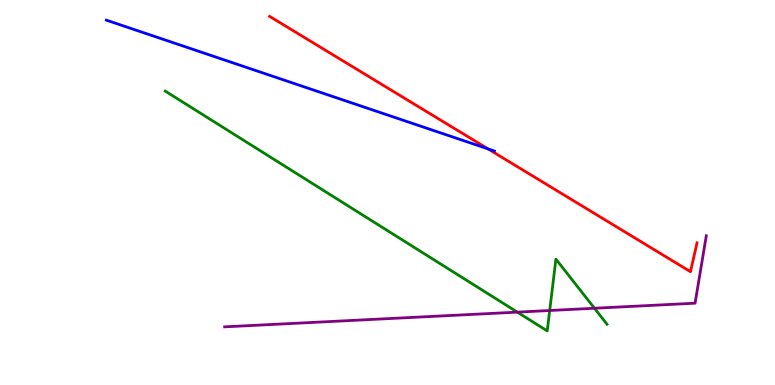[{'lines': ['blue', 'red'], 'intersections': [{'x': 6.3, 'y': 6.13}]}, {'lines': ['green', 'red'], 'intersections': []}, {'lines': ['purple', 'red'], 'intersections': []}, {'lines': ['blue', 'green'], 'intersections': []}, {'lines': ['blue', 'purple'], 'intersections': []}, {'lines': ['green', 'purple'], 'intersections': [{'x': 6.68, 'y': 1.89}, {'x': 7.09, 'y': 1.93}, {'x': 7.67, 'y': 1.99}]}]